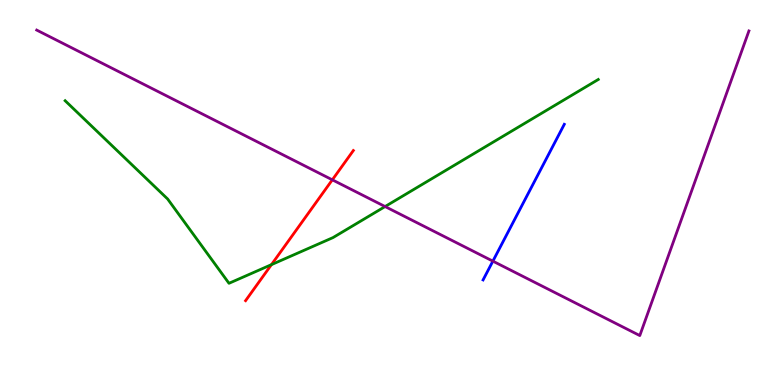[{'lines': ['blue', 'red'], 'intersections': []}, {'lines': ['green', 'red'], 'intersections': [{'x': 3.5, 'y': 3.13}]}, {'lines': ['purple', 'red'], 'intersections': [{'x': 4.29, 'y': 5.33}]}, {'lines': ['blue', 'green'], 'intersections': []}, {'lines': ['blue', 'purple'], 'intersections': [{'x': 6.36, 'y': 3.22}]}, {'lines': ['green', 'purple'], 'intersections': [{'x': 4.97, 'y': 4.64}]}]